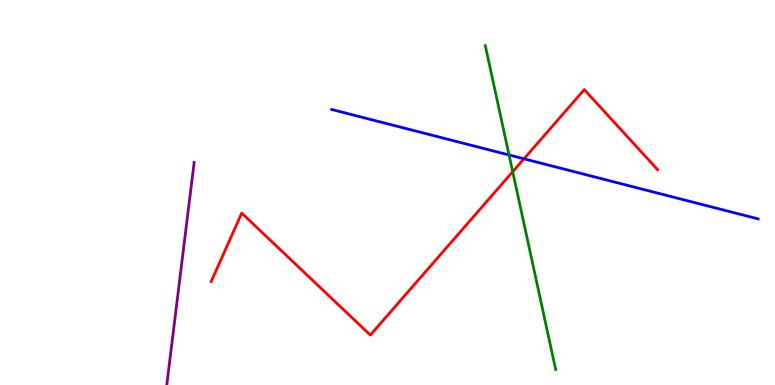[{'lines': ['blue', 'red'], 'intersections': [{'x': 6.76, 'y': 5.87}]}, {'lines': ['green', 'red'], 'intersections': [{'x': 6.62, 'y': 5.54}]}, {'lines': ['purple', 'red'], 'intersections': []}, {'lines': ['blue', 'green'], 'intersections': [{'x': 6.57, 'y': 5.97}]}, {'lines': ['blue', 'purple'], 'intersections': []}, {'lines': ['green', 'purple'], 'intersections': []}]